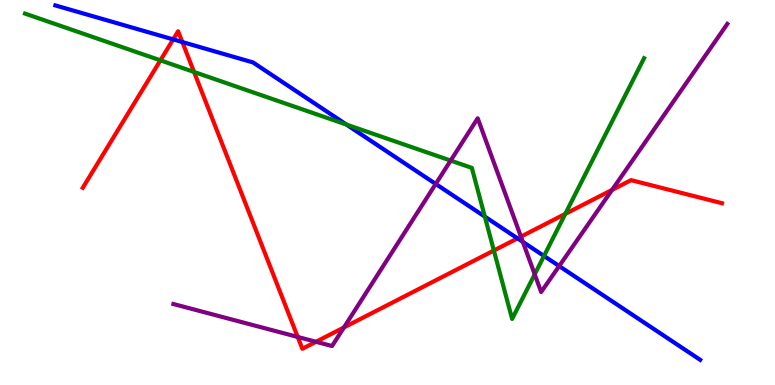[{'lines': ['blue', 'red'], 'intersections': [{'x': 2.23, 'y': 8.98}, {'x': 2.35, 'y': 8.91}, {'x': 6.68, 'y': 3.81}]}, {'lines': ['green', 'red'], 'intersections': [{'x': 2.07, 'y': 8.43}, {'x': 2.5, 'y': 8.13}, {'x': 6.37, 'y': 3.49}, {'x': 7.29, 'y': 4.44}]}, {'lines': ['purple', 'red'], 'intersections': [{'x': 3.84, 'y': 1.25}, {'x': 4.08, 'y': 1.12}, {'x': 4.44, 'y': 1.5}, {'x': 6.72, 'y': 3.85}, {'x': 7.9, 'y': 5.07}]}, {'lines': ['blue', 'green'], 'intersections': [{'x': 4.47, 'y': 6.76}, {'x': 6.26, 'y': 4.37}, {'x': 7.02, 'y': 3.35}]}, {'lines': ['blue', 'purple'], 'intersections': [{'x': 5.62, 'y': 5.22}, {'x': 6.75, 'y': 3.72}, {'x': 7.22, 'y': 3.09}]}, {'lines': ['green', 'purple'], 'intersections': [{'x': 5.82, 'y': 5.83}, {'x': 6.9, 'y': 2.87}]}]